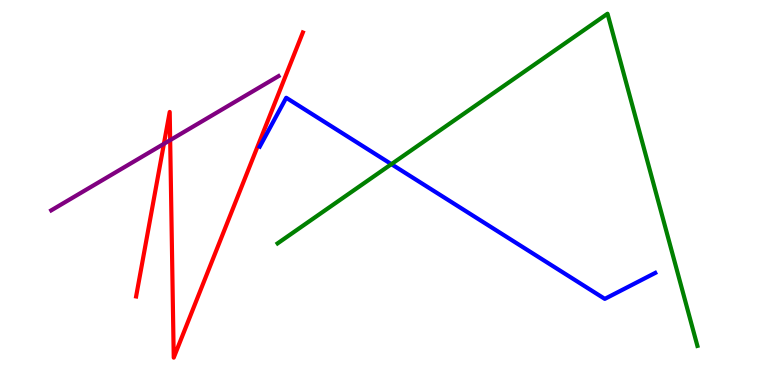[{'lines': ['blue', 'red'], 'intersections': []}, {'lines': ['green', 'red'], 'intersections': []}, {'lines': ['purple', 'red'], 'intersections': [{'x': 2.11, 'y': 6.26}, {'x': 2.2, 'y': 6.36}]}, {'lines': ['blue', 'green'], 'intersections': [{'x': 5.05, 'y': 5.74}]}, {'lines': ['blue', 'purple'], 'intersections': []}, {'lines': ['green', 'purple'], 'intersections': []}]